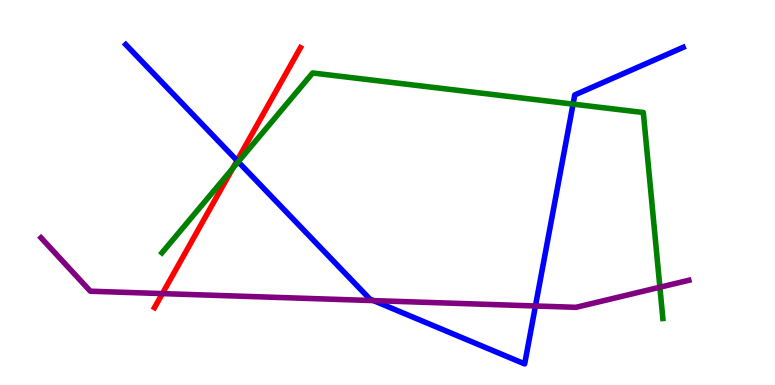[{'lines': ['blue', 'red'], 'intersections': [{'x': 3.06, 'y': 5.83}]}, {'lines': ['green', 'red'], 'intersections': [{'x': 3.0, 'y': 5.62}]}, {'lines': ['purple', 'red'], 'intersections': [{'x': 2.1, 'y': 2.37}]}, {'lines': ['blue', 'green'], 'intersections': [{'x': 3.07, 'y': 5.8}, {'x': 7.39, 'y': 7.3}]}, {'lines': ['blue', 'purple'], 'intersections': [{'x': 4.82, 'y': 2.19}, {'x': 6.91, 'y': 2.05}]}, {'lines': ['green', 'purple'], 'intersections': [{'x': 8.51, 'y': 2.54}]}]